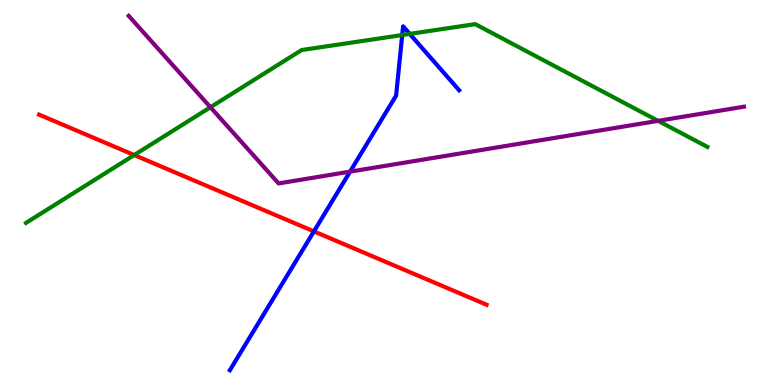[{'lines': ['blue', 'red'], 'intersections': [{'x': 4.05, 'y': 3.99}]}, {'lines': ['green', 'red'], 'intersections': [{'x': 1.73, 'y': 5.97}]}, {'lines': ['purple', 'red'], 'intersections': []}, {'lines': ['blue', 'green'], 'intersections': [{'x': 5.19, 'y': 9.09}, {'x': 5.29, 'y': 9.12}]}, {'lines': ['blue', 'purple'], 'intersections': [{'x': 4.52, 'y': 5.54}]}, {'lines': ['green', 'purple'], 'intersections': [{'x': 2.72, 'y': 7.21}, {'x': 8.49, 'y': 6.86}]}]